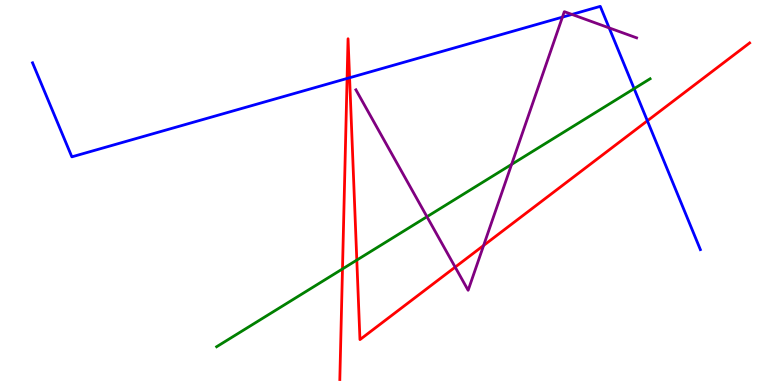[{'lines': ['blue', 'red'], 'intersections': [{'x': 4.48, 'y': 7.96}, {'x': 4.51, 'y': 7.98}, {'x': 8.35, 'y': 6.86}]}, {'lines': ['green', 'red'], 'intersections': [{'x': 4.42, 'y': 3.01}, {'x': 4.6, 'y': 3.24}]}, {'lines': ['purple', 'red'], 'intersections': [{'x': 5.87, 'y': 3.06}, {'x': 6.24, 'y': 3.62}]}, {'lines': ['blue', 'green'], 'intersections': [{'x': 8.18, 'y': 7.7}]}, {'lines': ['blue', 'purple'], 'intersections': [{'x': 7.26, 'y': 9.55}, {'x': 7.38, 'y': 9.63}, {'x': 7.86, 'y': 9.28}]}, {'lines': ['green', 'purple'], 'intersections': [{'x': 5.51, 'y': 4.37}, {'x': 6.6, 'y': 5.73}]}]